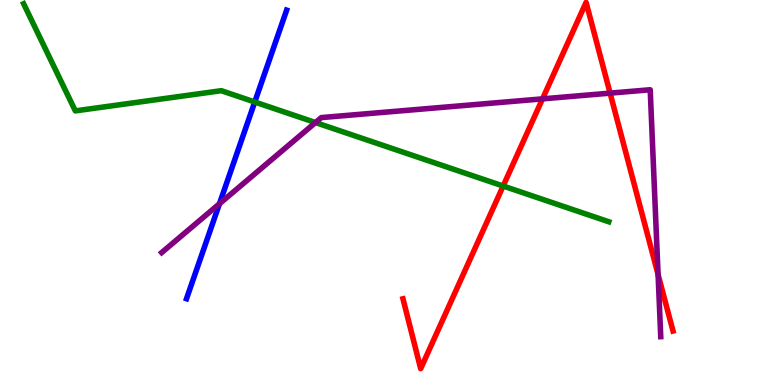[{'lines': ['blue', 'red'], 'intersections': []}, {'lines': ['green', 'red'], 'intersections': [{'x': 6.49, 'y': 5.17}]}, {'lines': ['purple', 'red'], 'intersections': [{'x': 7.0, 'y': 7.43}, {'x': 7.87, 'y': 7.58}, {'x': 8.49, 'y': 2.87}]}, {'lines': ['blue', 'green'], 'intersections': [{'x': 3.29, 'y': 7.35}]}, {'lines': ['blue', 'purple'], 'intersections': [{'x': 2.83, 'y': 4.71}]}, {'lines': ['green', 'purple'], 'intersections': [{'x': 4.07, 'y': 6.82}]}]